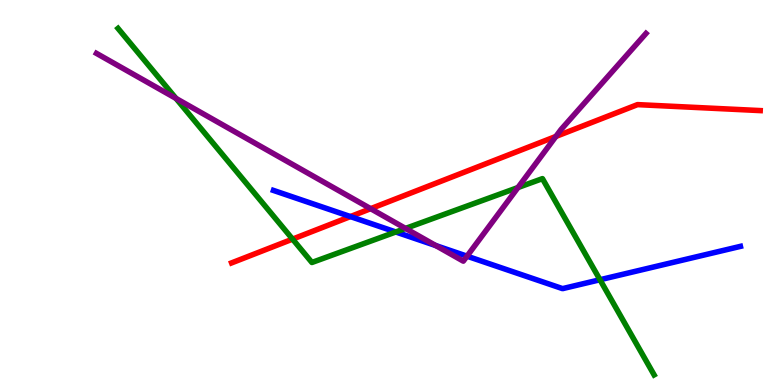[{'lines': ['blue', 'red'], 'intersections': [{'x': 4.52, 'y': 4.37}]}, {'lines': ['green', 'red'], 'intersections': [{'x': 3.78, 'y': 3.79}]}, {'lines': ['purple', 'red'], 'intersections': [{'x': 4.78, 'y': 4.58}, {'x': 7.17, 'y': 6.46}]}, {'lines': ['blue', 'green'], 'intersections': [{'x': 5.11, 'y': 3.97}, {'x': 7.74, 'y': 2.73}]}, {'lines': ['blue', 'purple'], 'intersections': [{'x': 5.62, 'y': 3.62}, {'x': 6.03, 'y': 3.35}]}, {'lines': ['green', 'purple'], 'intersections': [{'x': 2.27, 'y': 7.44}, {'x': 5.23, 'y': 4.07}, {'x': 6.68, 'y': 5.13}]}]